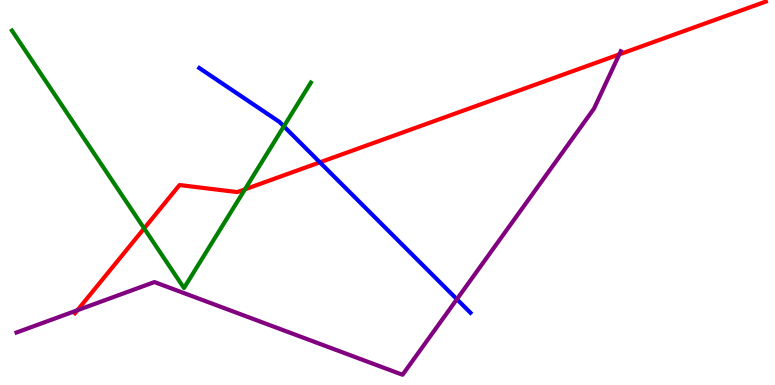[{'lines': ['blue', 'red'], 'intersections': [{'x': 4.13, 'y': 5.78}]}, {'lines': ['green', 'red'], 'intersections': [{'x': 1.86, 'y': 4.07}, {'x': 3.16, 'y': 5.08}]}, {'lines': ['purple', 'red'], 'intersections': [{'x': 0.999, 'y': 1.94}, {'x': 7.99, 'y': 8.59}]}, {'lines': ['blue', 'green'], 'intersections': [{'x': 3.66, 'y': 6.72}]}, {'lines': ['blue', 'purple'], 'intersections': [{'x': 5.9, 'y': 2.23}]}, {'lines': ['green', 'purple'], 'intersections': []}]